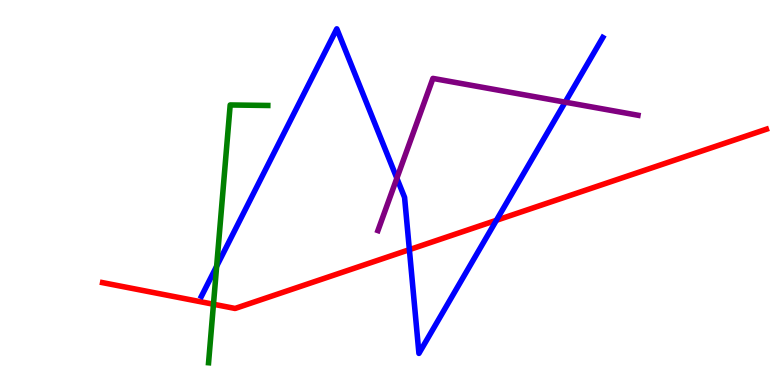[{'lines': ['blue', 'red'], 'intersections': [{'x': 5.28, 'y': 3.52}, {'x': 6.41, 'y': 4.28}]}, {'lines': ['green', 'red'], 'intersections': [{'x': 2.75, 'y': 2.1}]}, {'lines': ['purple', 'red'], 'intersections': []}, {'lines': ['blue', 'green'], 'intersections': [{'x': 2.8, 'y': 3.09}]}, {'lines': ['blue', 'purple'], 'intersections': [{'x': 5.12, 'y': 5.37}, {'x': 7.29, 'y': 7.35}]}, {'lines': ['green', 'purple'], 'intersections': []}]